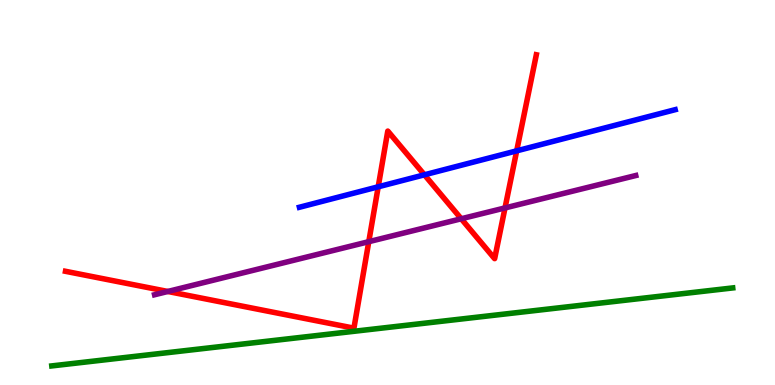[{'lines': ['blue', 'red'], 'intersections': [{'x': 4.88, 'y': 5.15}, {'x': 5.48, 'y': 5.46}, {'x': 6.67, 'y': 6.08}]}, {'lines': ['green', 'red'], 'intersections': []}, {'lines': ['purple', 'red'], 'intersections': [{'x': 2.17, 'y': 2.43}, {'x': 4.76, 'y': 3.72}, {'x': 5.95, 'y': 4.32}, {'x': 6.52, 'y': 4.6}]}, {'lines': ['blue', 'green'], 'intersections': []}, {'lines': ['blue', 'purple'], 'intersections': []}, {'lines': ['green', 'purple'], 'intersections': []}]